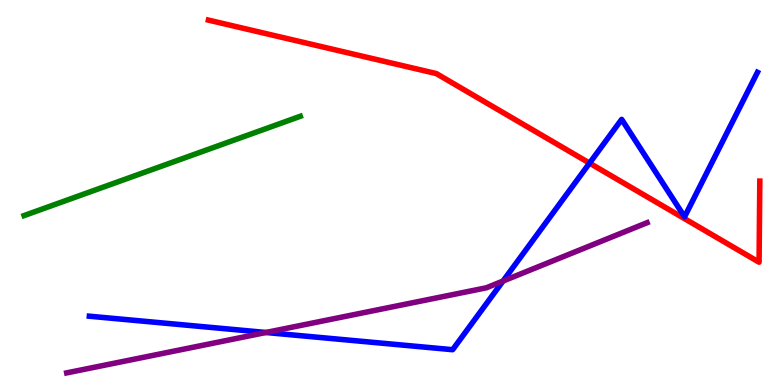[{'lines': ['blue', 'red'], 'intersections': [{'x': 7.61, 'y': 5.76}]}, {'lines': ['green', 'red'], 'intersections': []}, {'lines': ['purple', 'red'], 'intersections': []}, {'lines': ['blue', 'green'], 'intersections': []}, {'lines': ['blue', 'purple'], 'intersections': [{'x': 3.43, 'y': 1.36}, {'x': 6.49, 'y': 2.7}]}, {'lines': ['green', 'purple'], 'intersections': []}]